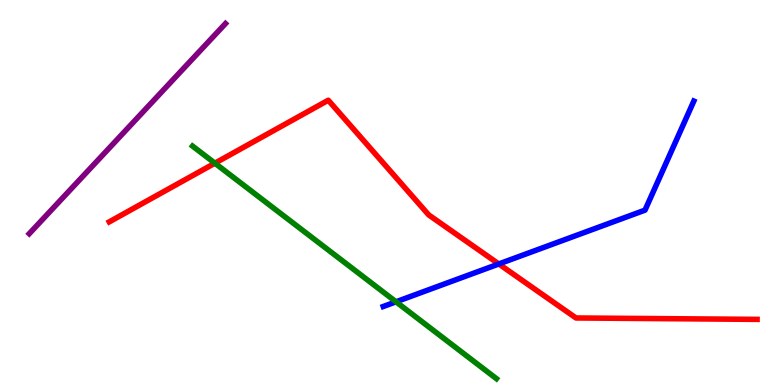[{'lines': ['blue', 'red'], 'intersections': [{'x': 6.44, 'y': 3.14}]}, {'lines': ['green', 'red'], 'intersections': [{'x': 2.77, 'y': 5.76}]}, {'lines': ['purple', 'red'], 'intersections': []}, {'lines': ['blue', 'green'], 'intersections': [{'x': 5.11, 'y': 2.16}]}, {'lines': ['blue', 'purple'], 'intersections': []}, {'lines': ['green', 'purple'], 'intersections': []}]